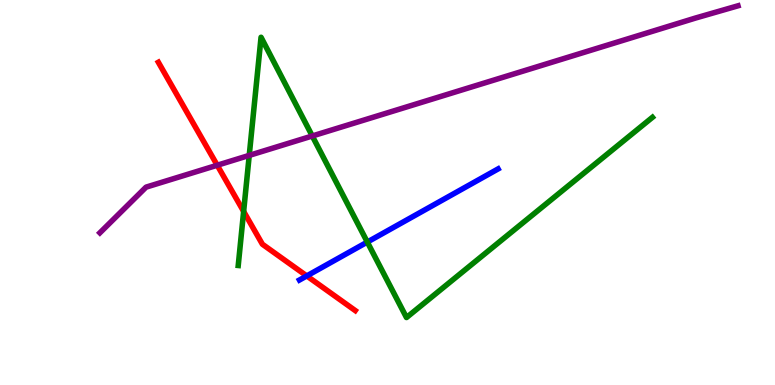[{'lines': ['blue', 'red'], 'intersections': [{'x': 3.96, 'y': 2.83}]}, {'lines': ['green', 'red'], 'intersections': [{'x': 3.14, 'y': 4.51}]}, {'lines': ['purple', 'red'], 'intersections': [{'x': 2.8, 'y': 5.71}]}, {'lines': ['blue', 'green'], 'intersections': [{'x': 4.74, 'y': 3.71}]}, {'lines': ['blue', 'purple'], 'intersections': []}, {'lines': ['green', 'purple'], 'intersections': [{'x': 3.22, 'y': 5.96}, {'x': 4.03, 'y': 6.47}]}]